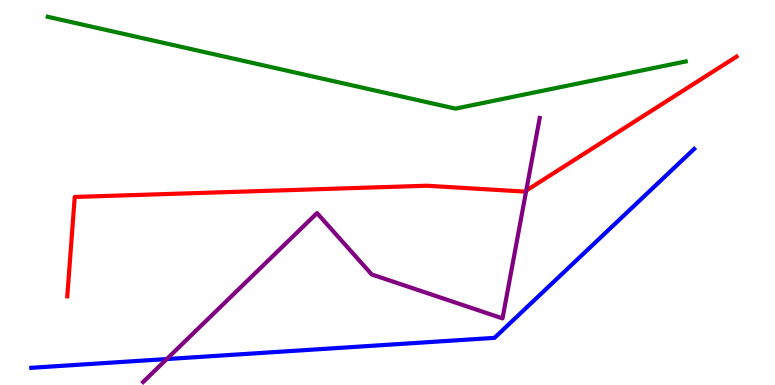[{'lines': ['blue', 'red'], 'intersections': []}, {'lines': ['green', 'red'], 'intersections': []}, {'lines': ['purple', 'red'], 'intersections': [{'x': 6.79, 'y': 5.05}]}, {'lines': ['blue', 'green'], 'intersections': []}, {'lines': ['blue', 'purple'], 'intersections': [{'x': 2.15, 'y': 0.674}]}, {'lines': ['green', 'purple'], 'intersections': []}]